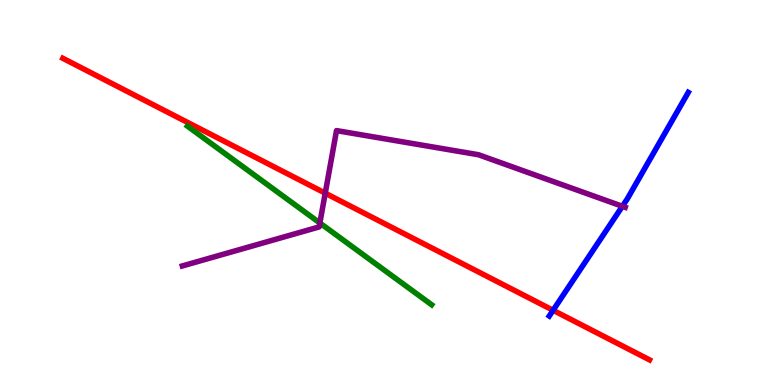[{'lines': ['blue', 'red'], 'intersections': [{'x': 7.14, 'y': 1.94}]}, {'lines': ['green', 'red'], 'intersections': []}, {'lines': ['purple', 'red'], 'intersections': [{'x': 4.2, 'y': 4.98}]}, {'lines': ['blue', 'green'], 'intersections': []}, {'lines': ['blue', 'purple'], 'intersections': [{'x': 8.03, 'y': 4.64}]}, {'lines': ['green', 'purple'], 'intersections': [{'x': 4.13, 'y': 4.21}]}]